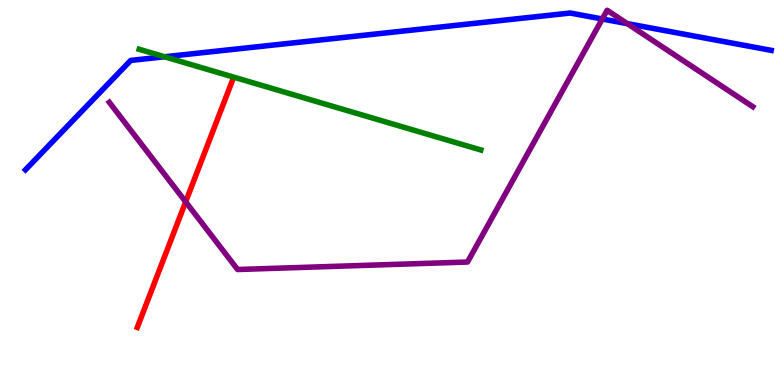[{'lines': ['blue', 'red'], 'intersections': []}, {'lines': ['green', 'red'], 'intersections': []}, {'lines': ['purple', 'red'], 'intersections': [{'x': 2.4, 'y': 4.76}]}, {'lines': ['blue', 'green'], 'intersections': [{'x': 2.12, 'y': 8.53}]}, {'lines': ['blue', 'purple'], 'intersections': [{'x': 7.77, 'y': 9.51}, {'x': 8.09, 'y': 9.39}]}, {'lines': ['green', 'purple'], 'intersections': []}]